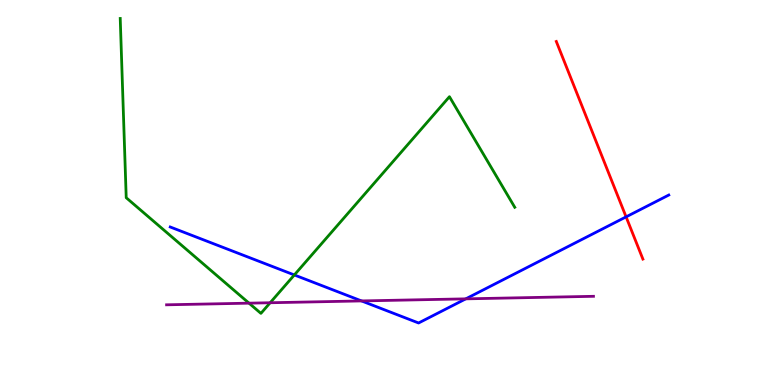[{'lines': ['blue', 'red'], 'intersections': [{'x': 8.08, 'y': 4.37}]}, {'lines': ['green', 'red'], 'intersections': []}, {'lines': ['purple', 'red'], 'intersections': []}, {'lines': ['blue', 'green'], 'intersections': [{'x': 3.8, 'y': 2.86}]}, {'lines': ['blue', 'purple'], 'intersections': [{'x': 4.66, 'y': 2.18}, {'x': 6.01, 'y': 2.24}]}, {'lines': ['green', 'purple'], 'intersections': [{'x': 3.21, 'y': 2.13}, {'x': 3.49, 'y': 2.14}]}]